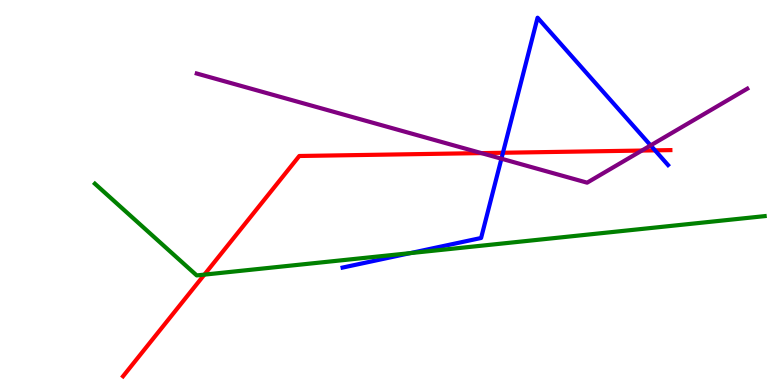[{'lines': ['blue', 'red'], 'intersections': [{'x': 6.49, 'y': 6.03}, {'x': 8.45, 'y': 6.09}]}, {'lines': ['green', 'red'], 'intersections': [{'x': 2.64, 'y': 2.87}]}, {'lines': ['purple', 'red'], 'intersections': [{'x': 6.21, 'y': 6.02}, {'x': 8.28, 'y': 6.09}]}, {'lines': ['blue', 'green'], 'intersections': [{'x': 5.29, 'y': 3.43}]}, {'lines': ['blue', 'purple'], 'intersections': [{'x': 6.47, 'y': 5.88}, {'x': 8.4, 'y': 6.22}]}, {'lines': ['green', 'purple'], 'intersections': []}]